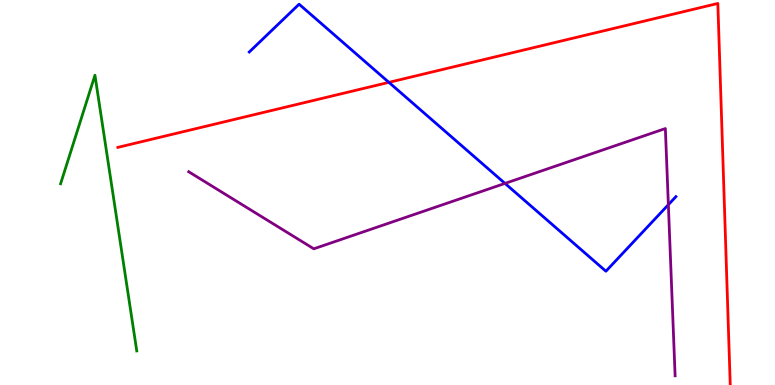[{'lines': ['blue', 'red'], 'intersections': [{'x': 5.02, 'y': 7.86}]}, {'lines': ['green', 'red'], 'intersections': []}, {'lines': ['purple', 'red'], 'intersections': []}, {'lines': ['blue', 'green'], 'intersections': []}, {'lines': ['blue', 'purple'], 'intersections': [{'x': 6.52, 'y': 5.24}, {'x': 8.62, 'y': 4.68}]}, {'lines': ['green', 'purple'], 'intersections': []}]